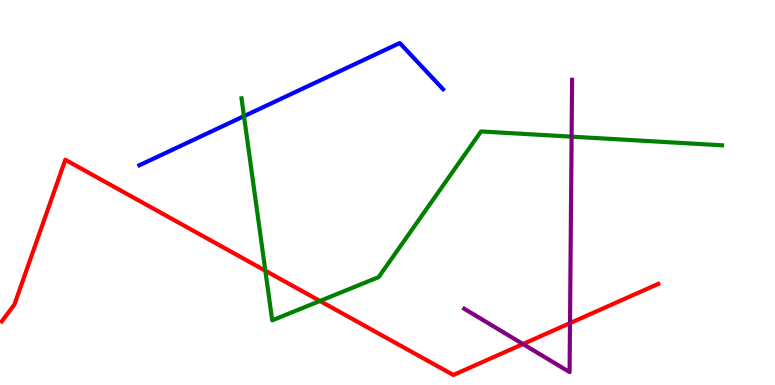[{'lines': ['blue', 'red'], 'intersections': []}, {'lines': ['green', 'red'], 'intersections': [{'x': 3.42, 'y': 2.97}, {'x': 4.13, 'y': 2.18}]}, {'lines': ['purple', 'red'], 'intersections': [{'x': 6.75, 'y': 1.06}, {'x': 7.35, 'y': 1.61}]}, {'lines': ['blue', 'green'], 'intersections': [{'x': 3.15, 'y': 6.98}]}, {'lines': ['blue', 'purple'], 'intersections': []}, {'lines': ['green', 'purple'], 'intersections': [{'x': 7.38, 'y': 6.45}]}]